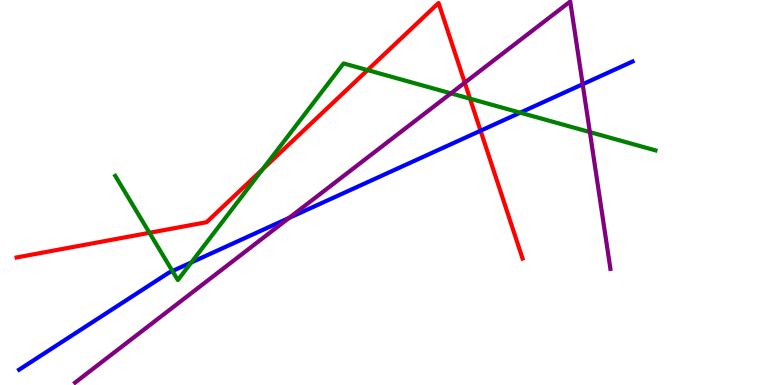[{'lines': ['blue', 'red'], 'intersections': [{'x': 6.2, 'y': 6.6}]}, {'lines': ['green', 'red'], 'intersections': [{'x': 1.93, 'y': 3.95}, {'x': 3.39, 'y': 5.6}, {'x': 4.74, 'y': 8.18}, {'x': 6.06, 'y': 7.44}]}, {'lines': ['purple', 'red'], 'intersections': [{'x': 6.0, 'y': 7.85}]}, {'lines': ['blue', 'green'], 'intersections': [{'x': 2.22, 'y': 2.96}, {'x': 2.47, 'y': 3.18}, {'x': 6.71, 'y': 7.07}]}, {'lines': ['blue', 'purple'], 'intersections': [{'x': 3.73, 'y': 4.34}, {'x': 7.52, 'y': 7.81}]}, {'lines': ['green', 'purple'], 'intersections': [{'x': 5.82, 'y': 7.58}, {'x': 7.61, 'y': 6.57}]}]